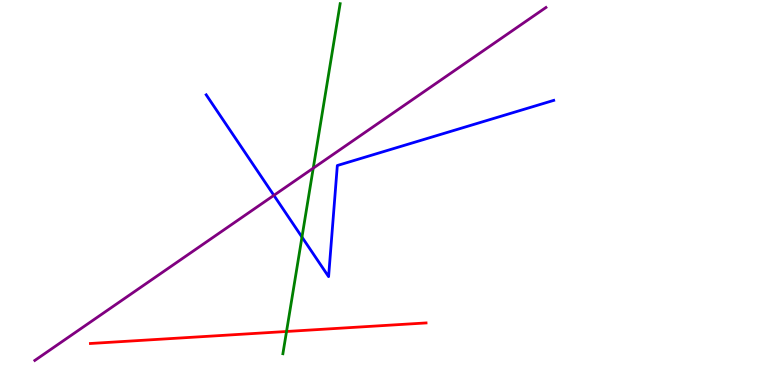[{'lines': ['blue', 'red'], 'intersections': []}, {'lines': ['green', 'red'], 'intersections': [{'x': 3.7, 'y': 1.39}]}, {'lines': ['purple', 'red'], 'intersections': []}, {'lines': ['blue', 'green'], 'intersections': [{'x': 3.9, 'y': 3.84}]}, {'lines': ['blue', 'purple'], 'intersections': [{'x': 3.53, 'y': 4.93}]}, {'lines': ['green', 'purple'], 'intersections': [{'x': 4.04, 'y': 5.63}]}]